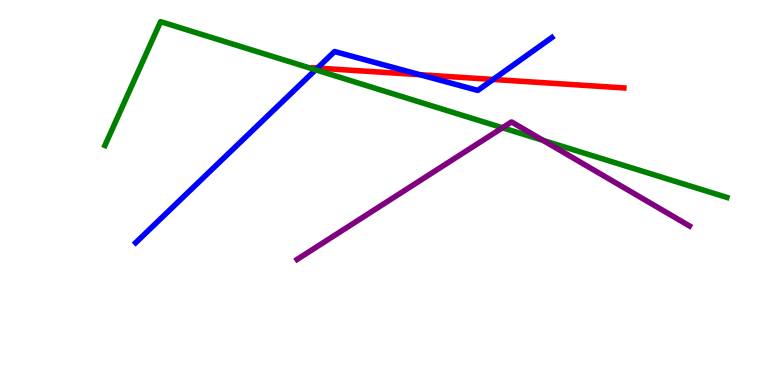[{'lines': ['blue', 'red'], 'intersections': [{'x': 4.1, 'y': 8.23}, {'x': 5.42, 'y': 8.06}, {'x': 6.36, 'y': 7.94}]}, {'lines': ['green', 'red'], 'intersections': []}, {'lines': ['purple', 'red'], 'intersections': []}, {'lines': ['blue', 'green'], 'intersections': [{'x': 4.07, 'y': 8.19}]}, {'lines': ['blue', 'purple'], 'intersections': []}, {'lines': ['green', 'purple'], 'intersections': [{'x': 6.48, 'y': 6.68}, {'x': 7.01, 'y': 6.35}]}]